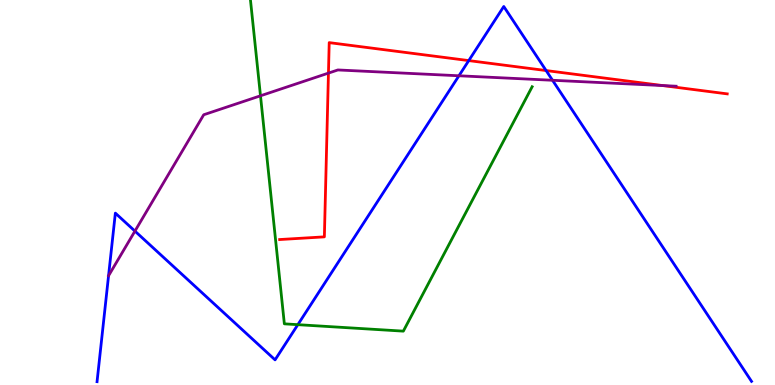[{'lines': ['blue', 'red'], 'intersections': [{'x': 6.05, 'y': 8.43}, {'x': 7.05, 'y': 8.17}]}, {'lines': ['green', 'red'], 'intersections': []}, {'lines': ['purple', 'red'], 'intersections': [{'x': 4.24, 'y': 8.1}, {'x': 8.55, 'y': 7.78}]}, {'lines': ['blue', 'green'], 'intersections': [{'x': 3.84, 'y': 1.57}]}, {'lines': ['blue', 'purple'], 'intersections': [{'x': 1.74, 'y': 4.0}, {'x': 5.92, 'y': 8.03}, {'x': 7.13, 'y': 7.92}]}, {'lines': ['green', 'purple'], 'intersections': [{'x': 3.36, 'y': 7.51}]}]